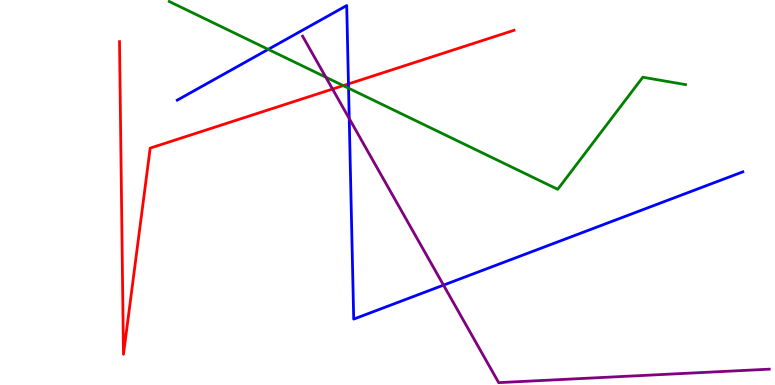[{'lines': ['blue', 'red'], 'intersections': [{'x': 4.5, 'y': 7.82}]}, {'lines': ['green', 'red'], 'intersections': [{'x': 4.43, 'y': 7.78}]}, {'lines': ['purple', 'red'], 'intersections': [{'x': 4.29, 'y': 7.69}]}, {'lines': ['blue', 'green'], 'intersections': [{'x': 3.46, 'y': 8.72}, {'x': 4.5, 'y': 7.71}]}, {'lines': ['blue', 'purple'], 'intersections': [{'x': 4.51, 'y': 6.92}, {'x': 5.72, 'y': 2.59}]}, {'lines': ['green', 'purple'], 'intersections': [{'x': 4.2, 'y': 7.99}]}]